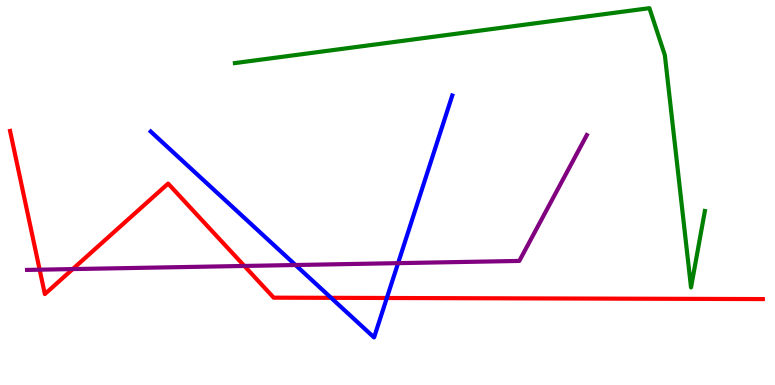[{'lines': ['blue', 'red'], 'intersections': [{'x': 4.27, 'y': 2.26}, {'x': 4.99, 'y': 2.26}]}, {'lines': ['green', 'red'], 'intersections': []}, {'lines': ['purple', 'red'], 'intersections': [{'x': 0.512, 'y': 3.0}, {'x': 0.938, 'y': 3.01}, {'x': 3.15, 'y': 3.09}]}, {'lines': ['blue', 'green'], 'intersections': []}, {'lines': ['blue', 'purple'], 'intersections': [{'x': 3.81, 'y': 3.12}, {'x': 5.14, 'y': 3.17}]}, {'lines': ['green', 'purple'], 'intersections': []}]